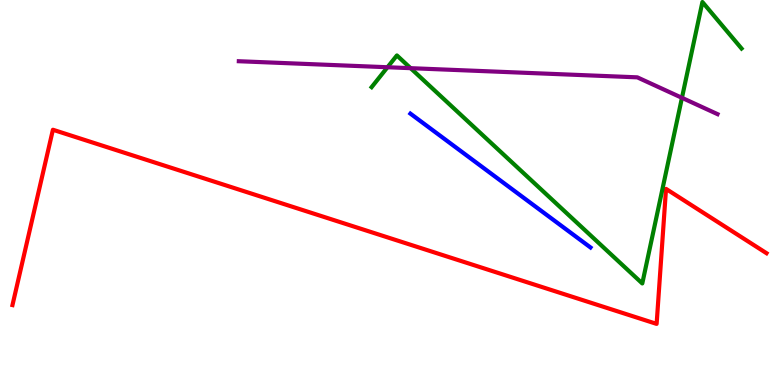[{'lines': ['blue', 'red'], 'intersections': []}, {'lines': ['green', 'red'], 'intersections': []}, {'lines': ['purple', 'red'], 'intersections': []}, {'lines': ['blue', 'green'], 'intersections': []}, {'lines': ['blue', 'purple'], 'intersections': []}, {'lines': ['green', 'purple'], 'intersections': [{'x': 5.0, 'y': 8.25}, {'x': 5.3, 'y': 8.23}, {'x': 8.8, 'y': 7.46}]}]